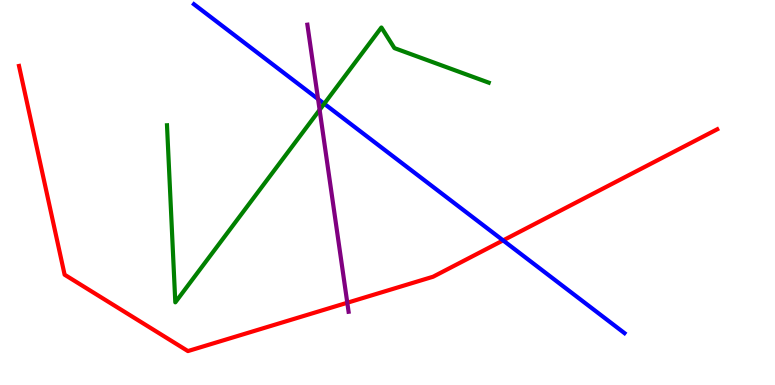[{'lines': ['blue', 'red'], 'intersections': [{'x': 6.49, 'y': 3.76}]}, {'lines': ['green', 'red'], 'intersections': []}, {'lines': ['purple', 'red'], 'intersections': [{'x': 4.48, 'y': 2.14}]}, {'lines': ['blue', 'green'], 'intersections': [{'x': 4.18, 'y': 7.31}]}, {'lines': ['blue', 'purple'], 'intersections': [{'x': 4.1, 'y': 7.43}]}, {'lines': ['green', 'purple'], 'intersections': [{'x': 4.12, 'y': 7.15}]}]